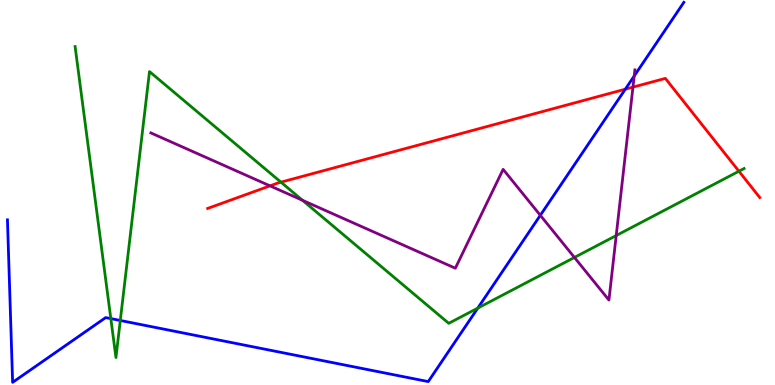[{'lines': ['blue', 'red'], 'intersections': [{'x': 8.07, 'y': 7.68}]}, {'lines': ['green', 'red'], 'intersections': [{'x': 3.63, 'y': 5.27}, {'x': 9.53, 'y': 5.55}]}, {'lines': ['purple', 'red'], 'intersections': [{'x': 3.48, 'y': 5.17}, {'x': 8.17, 'y': 7.74}]}, {'lines': ['blue', 'green'], 'intersections': [{'x': 1.43, 'y': 1.72}, {'x': 1.55, 'y': 1.68}, {'x': 6.16, 'y': 2.0}]}, {'lines': ['blue', 'purple'], 'intersections': [{'x': 6.97, 'y': 4.41}, {'x': 8.18, 'y': 8.03}]}, {'lines': ['green', 'purple'], 'intersections': [{'x': 3.9, 'y': 4.8}, {'x': 7.41, 'y': 3.31}, {'x': 7.95, 'y': 3.88}]}]